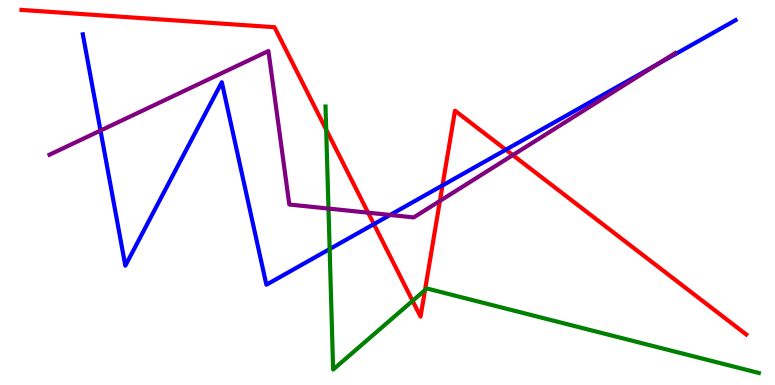[{'lines': ['blue', 'red'], 'intersections': [{'x': 4.82, 'y': 4.18}, {'x': 5.71, 'y': 5.18}, {'x': 6.53, 'y': 6.11}]}, {'lines': ['green', 'red'], 'intersections': [{'x': 4.21, 'y': 6.63}, {'x': 5.32, 'y': 2.19}, {'x': 5.48, 'y': 2.46}]}, {'lines': ['purple', 'red'], 'intersections': [{'x': 4.75, 'y': 4.48}, {'x': 5.68, 'y': 4.78}, {'x': 6.62, 'y': 5.97}]}, {'lines': ['blue', 'green'], 'intersections': [{'x': 4.25, 'y': 3.53}]}, {'lines': ['blue', 'purple'], 'intersections': [{'x': 1.3, 'y': 6.61}, {'x': 5.03, 'y': 4.42}, {'x': 8.48, 'y': 8.33}]}, {'lines': ['green', 'purple'], 'intersections': [{'x': 4.24, 'y': 4.58}]}]